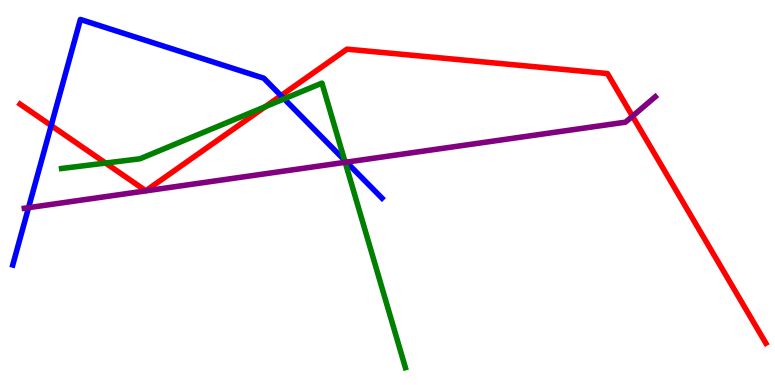[{'lines': ['blue', 'red'], 'intersections': [{'x': 0.66, 'y': 6.74}, {'x': 3.63, 'y': 7.52}]}, {'lines': ['green', 'red'], 'intersections': [{'x': 1.36, 'y': 5.76}, {'x': 3.42, 'y': 7.23}]}, {'lines': ['purple', 'red'], 'intersections': [{'x': 8.16, 'y': 6.98}]}, {'lines': ['blue', 'green'], 'intersections': [{'x': 3.67, 'y': 7.43}, {'x': 4.45, 'y': 5.84}]}, {'lines': ['blue', 'purple'], 'intersections': [{'x': 0.368, 'y': 4.61}, {'x': 4.47, 'y': 5.79}]}, {'lines': ['green', 'purple'], 'intersections': [{'x': 4.45, 'y': 5.78}]}]